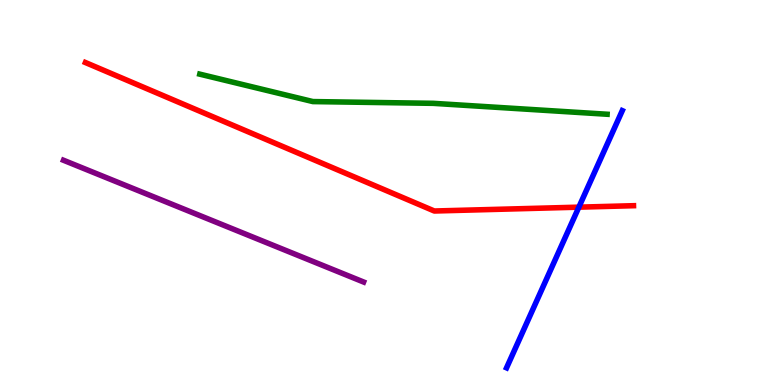[{'lines': ['blue', 'red'], 'intersections': [{'x': 7.47, 'y': 4.62}]}, {'lines': ['green', 'red'], 'intersections': []}, {'lines': ['purple', 'red'], 'intersections': []}, {'lines': ['blue', 'green'], 'intersections': []}, {'lines': ['blue', 'purple'], 'intersections': []}, {'lines': ['green', 'purple'], 'intersections': []}]